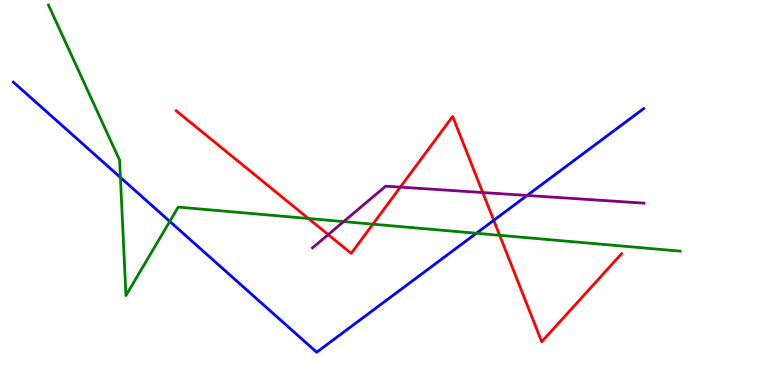[{'lines': ['blue', 'red'], 'intersections': [{'x': 6.37, 'y': 4.28}]}, {'lines': ['green', 'red'], 'intersections': [{'x': 3.98, 'y': 4.32}, {'x': 4.81, 'y': 4.18}, {'x': 6.45, 'y': 3.89}]}, {'lines': ['purple', 'red'], 'intersections': [{'x': 4.24, 'y': 3.91}, {'x': 5.17, 'y': 5.14}, {'x': 6.23, 'y': 5.0}]}, {'lines': ['blue', 'green'], 'intersections': [{'x': 1.55, 'y': 5.39}, {'x': 2.19, 'y': 4.25}, {'x': 6.15, 'y': 3.94}]}, {'lines': ['blue', 'purple'], 'intersections': [{'x': 6.8, 'y': 4.92}]}, {'lines': ['green', 'purple'], 'intersections': [{'x': 4.43, 'y': 4.24}]}]